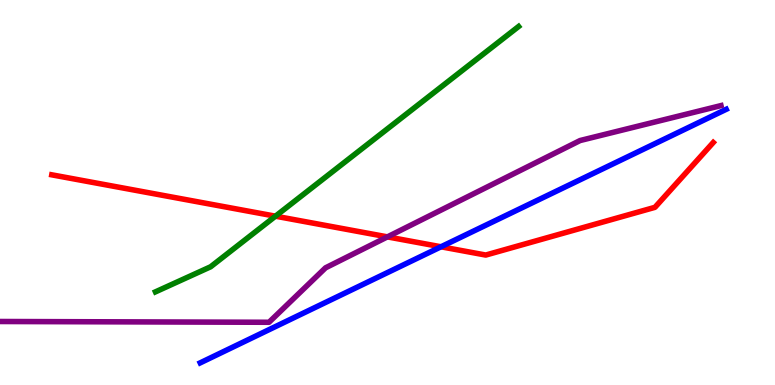[{'lines': ['blue', 'red'], 'intersections': [{'x': 5.69, 'y': 3.59}]}, {'lines': ['green', 'red'], 'intersections': [{'x': 3.55, 'y': 4.38}]}, {'lines': ['purple', 'red'], 'intersections': [{'x': 5.0, 'y': 3.85}]}, {'lines': ['blue', 'green'], 'intersections': []}, {'lines': ['blue', 'purple'], 'intersections': []}, {'lines': ['green', 'purple'], 'intersections': []}]